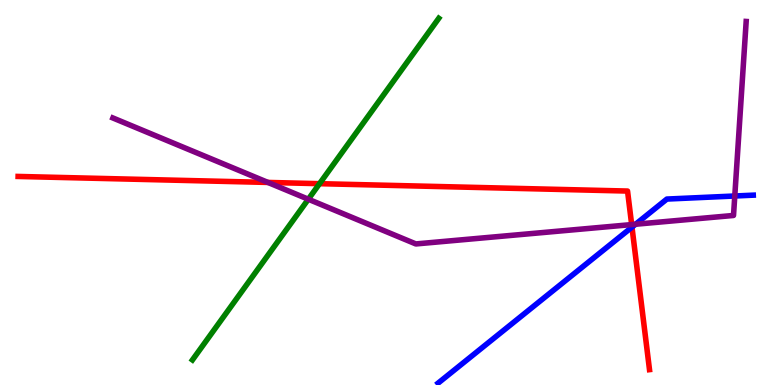[{'lines': ['blue', 'red'], 'intersections': [{'x': 8.15, 'y': 4.1}]}, {'lines': ['green', 'red'], 'intersections': [{'x': 4.12, 'y': 5.23}]}, {'lines': ['purple', 'red'], 'intersections': [{'x': 3.46, 'y': 5.26}, {'x': 8.15, 'y': 4.17}]}, {'lines': ['blue', 'green'], 'intersections': []}, {'lines': ['blue', 'purple'], 'intersections': [{'x': 8.2, 'y': 4.18}, {'x': 9.48, 'y': 4.91}]}, {'lines': ['green', 'purple'], 'intersections': [{'x': 3.98, 'y': 4.83}]}]